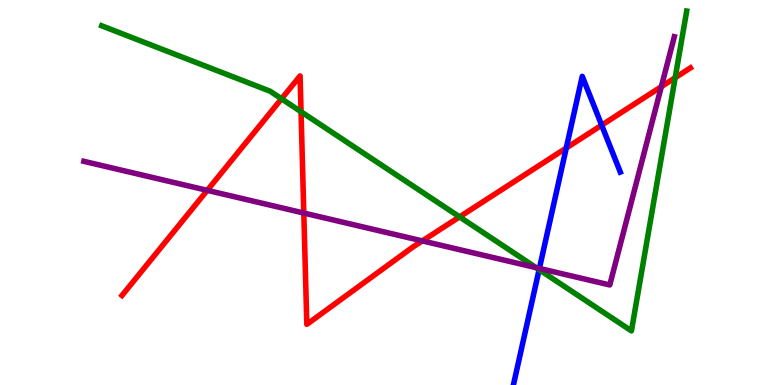[{'lines': ['blue', 'red'], 'intersections': [{'x': 7.31, 'y': 6.16}, {'x': 7.76, 'y': 6.75}]}, {'lines': ['green', 'red'], 'intersections': [{'x': 3.63, 'y': 7.43}, {'x': 3.88, 'y': 7.1}, {'x': 5.93, 'y': 4.37}, {'x': 8.71, 'y': 7.98}]}, {'lines': ['purple', 'red'], 'intersections': [{'x': 2.67, 'y': 5.06}, {'x': 3.92, 'y': 4.47}, {'x': 5.45, 'y': 3.74}, {'x': 8.53, 'y': 7.75}]}, {'lines': ['blue', 'green'], 'intersections': [{'x': 6.96, 'y': 3.0}]}, {'lines': ['blue', 'purple'], 'intersections': [{'x': 6.96, 'y': 3.03}]}, {'lines': ['green', 'purple'], 'intersections': [{'x': 6.92, 'y': 3.05}]}]